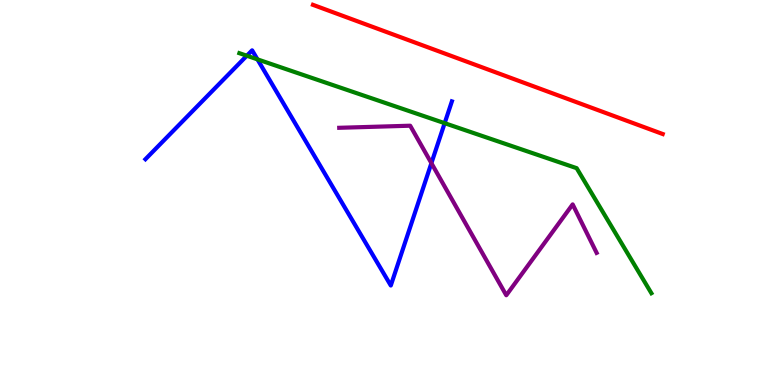[{'lines': ['blue', 'red'], 'intersections': []}, {'lines': ['green', 'red'], 'intersections': []}, {'lines': ['purple', 'red'], 'intersections': []}, {'lines': ['blue', 'green'], 'intersections': [{'x': 3.18, 'y': 8.55}, {'x': 3.32, 'y': 8.46}, {'x': 5.74, 'y': 6.8}]}, {'lines': ['blue', 'purple'], 'intersections': [{'x': 5.57, 'y': 5.76}]}, {'lines': ['green', 'purple'], 'intersections': []}]